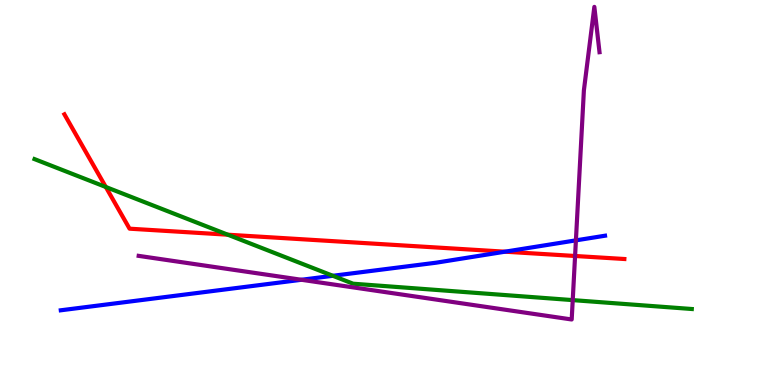[{'lines': ['blue', 'red'], 'intersections': [{'x': 6.52, 'y': 3.46}]}, {'lines': ['green', 'red'], 'intersections': [{'x': 1.37, 'y': 5.14}, {'x': 2.94, 'y': 3.9}]}, {'lines': ['purple', 'red'], 'intersections': [{'x': 7.42, 'y': 3.35}]}, {'lines': ['blue', 'green'], 'intersections': [{'x': 4.29, 'y': 2.84}]}, {'lines': ['blue', 'purple'], 'intersections': [{'x': 3.89, 'y': 2.73}, {'x': 7.43, 'y': 3.76}]}, {'lines': ['green', 'purple'], 'intersections': [{'x': 7.39, 'y': 2.2}]}]